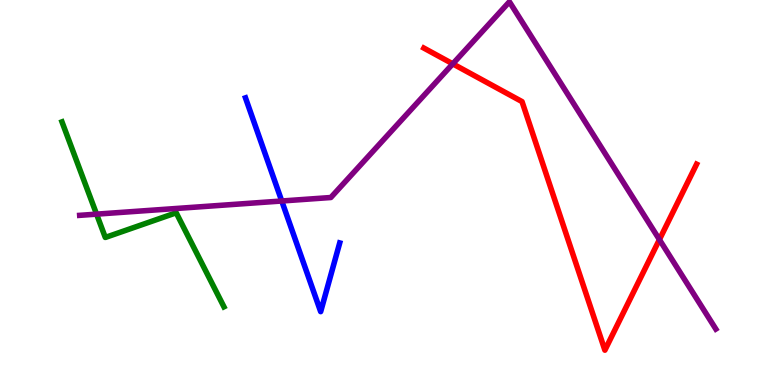[{'lines': ['blue', 'red'], 'intersections': []}, {'lines': ['green', 'red'], 'intersections': []}, {'lines': ['purple', 'red'], 'intersections': [{'x': 5.84, 'y': 8.34}, {'x': 8.51, 'y': 3.78}]}, {'lines': ['blue', 'green'], 'intersections': []}, {'lines': ['blue', 'purple'], 'intersections': [{'x': 3.64, 'y': 4.78}]}, {'lines': ['green', 'purple'], 'intersections': [{'x': 1.25, 'y': 4.44}]}]